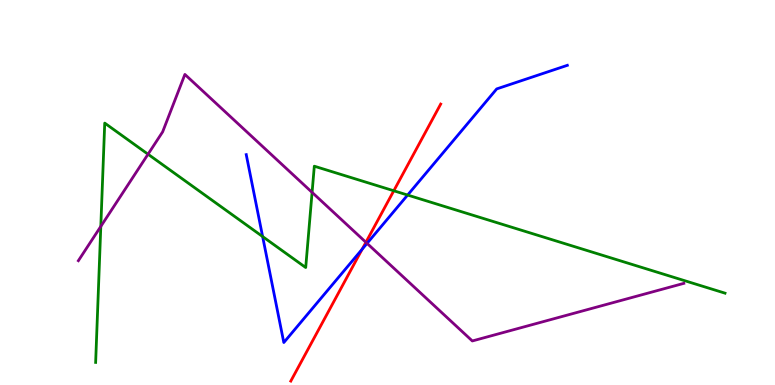[{'lines': ['blue', 'red'], 'intersections': [{'x': 4.67, 'y': 3.53}]}, {'lines': ['green', 'red'], 'intersections': [{'x': 5.08, 'y': 5.04}]}, {'lines': ['purple', 'red'], 'intersections': [{'x': 4.72, 'y': 3.71}]}, {'lines': ['blue', 'green'], 'intersections': [{'x': 3.39, 'y': 3.86}, {'x': 5.26, 'y': 4.93}]}, {'lines': ['blue', 'purple'], 'intersections': [{'x': 4.74, 'y': 3.68}]}, {'lines': ['green', 'purple'], 'intersections': [{'x': 1.3, 'y': 4.12}, {'x': 1.91, 'y': 5.99}, {'x': 4.03, 'y': 5.0}]}]